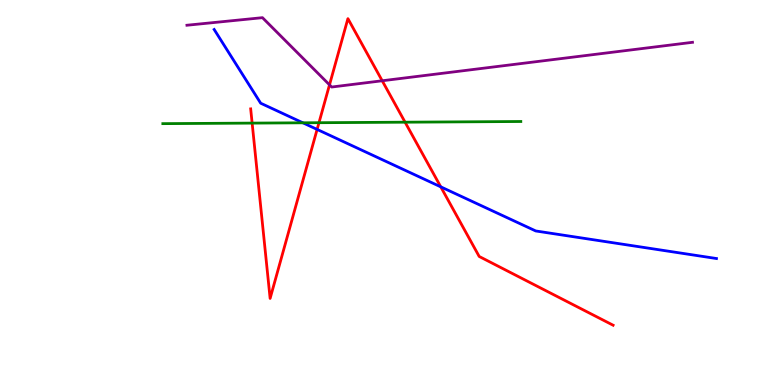[{'lines': ['blue', 'red'], 'intersections': [{'x': 4.09, 'y': 6.64}, {'x': 5.69, 'y': 5.15}]}, {'lines': ['green', 'red'], 'intersections': [{'x': 3.25, 'y': 6.8}, {'x': 4.12, 'y': 6.81}, {'x': 5.23, 'y': 6.83}]}, {'lines': ['purple', 'red'], 'intersections': [{'x': 4.25, 'y': 7.8}, {'x': 4.93, 'y': 7.9}]}, {'lines': ['blue', 'green'], 'intersections': [{'x': 3.91, 'y': 6.81}]}, {'lines': ['blue', 'purple'], 'intersections': []}, {'lines': ['green', 'purple'], 'intersections': []}]